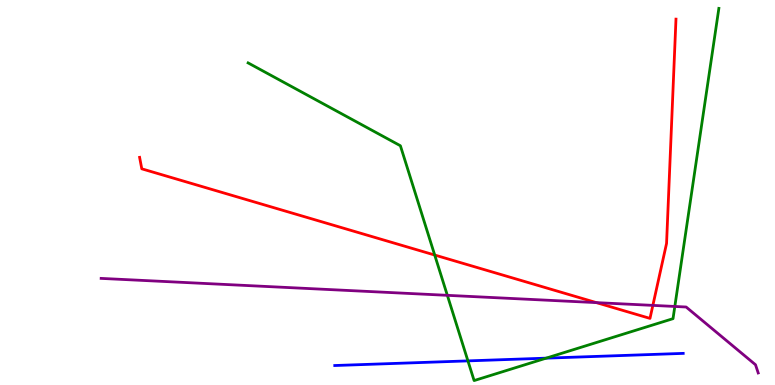[{'lines': ['blue', 'red'], 'intersections': []}, {'lines': ['green', 'red'], 'intersections': [{'x': 5.61, 'y': 3.38}]}, {'lines': ['purple', 'red'], 'intersections': [{'x': 7.7, 'y': 2.14}, {'x': 8.42, 'y': 2.07}]}, {'lines': ['blue', 'green'], 'intersections': [{'x': 6.04, 'y': 0.626}, {'x': 7.05, 'y': 0.697}]}, {'lines': ['blue', 'purple'], 'intersections': []}, {'lines': ['green', 'purple'], 'intersections': [{'x': 5.77, 'y': 2.33}, {'x': 8.71, 'y': 2.04}]}]